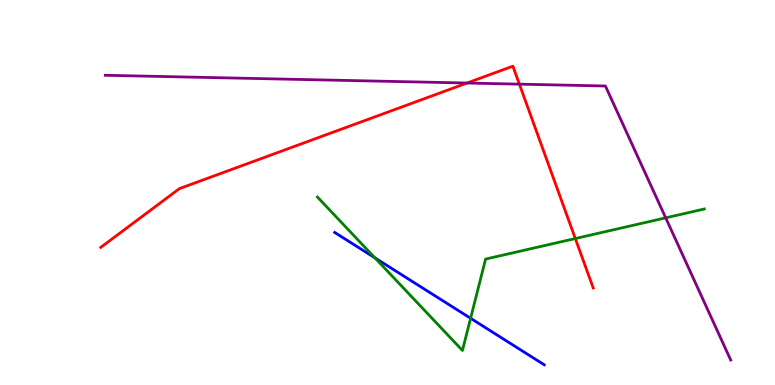[{'lines': ['blue', 'red'], 'intersections': []}, {'lines': ['green', 'red'], 'intersections': [{'x': 7.42, 'y': 3.8}]}, {'lines': ['purple', 'red'], 'intersections': [{'x': 6.03, 'y': 7.84}, {'x': 6.7, 'y': 7.81}]}, {'lines': ['blue', 'green'], 'intersections': [{'x': 4.84, 'y': 3.3}, {'x': 6.07, 'y': 1.73}]}, {'lines': ['blue', 'purple'], 'intersections': []}, {'lines': ['green', 'purple'], 'intersections': [{'x': 8.59, 'y': 4.34}]}]